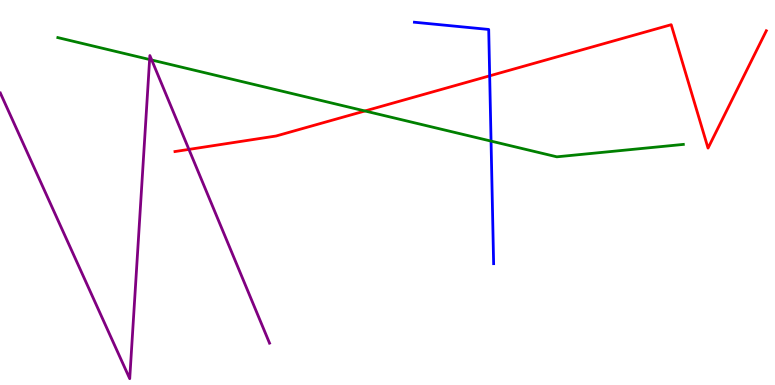[{'lines': ['blue', 'red'], 'intersections': [{'x': 6.32, 'y': 8.03}]}, {'lines': ['green', 'red'], 'intersections': [{'x': 4.71, 'y': 7.12}]}, {'lines': ['purple', 'red'], 'intersections': [{'x': 2.44, 'y': 6.12}]}, {'lines': ['blue', 'green'], 'intersections': [{'x': 6.34, 'y': 6.34}]}, {'lines': ['blue', 'purple'], 'intersections': []}, {'lines': ['green', 'purple'], 'intersections': [{'x': 1.93, 'y': 8.45}, {'x': 1.96, 'y': 8.44}]}]